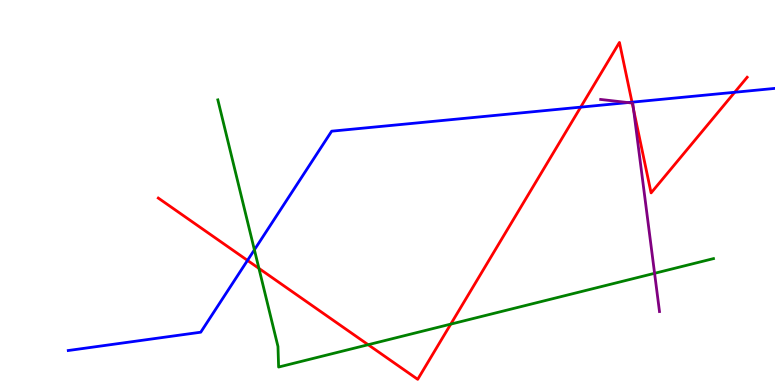[{'lines': ['blue', 'red'], 'intersections': [{'x': 3.19, 'y': 3.24}, {'x': 7.49, 'y': 7.22}, {'x': 8.15, 'y': 7.35}, {'x': 9.48, 'y': 7.6}]}, {'lines': ['green', 'red'], 'intersections': [{'x': 3.34, 'y': 3.03}, {'x': 4.75, 'y': 1.05}, {'x': 5.82, 'y': 1.58}]}, {'lines': ['purple', 'red'], 'intersections': [{'x': 8.16, 'y': 7.32}, {'x': 8.18, 'y': 7.15}]}, {'lines': ['blue', 'green'], 'intersections': [{'x': 3.28, 'y': 3.51}]}, {'lines': ['blue', 'purple'], 'intersections': [{'x': 8.1, 'y': 7.34}]}, {'lines': ['green', 'purple'], 'intersections': [{'x': 8.45, 'y': 2.9}]}]